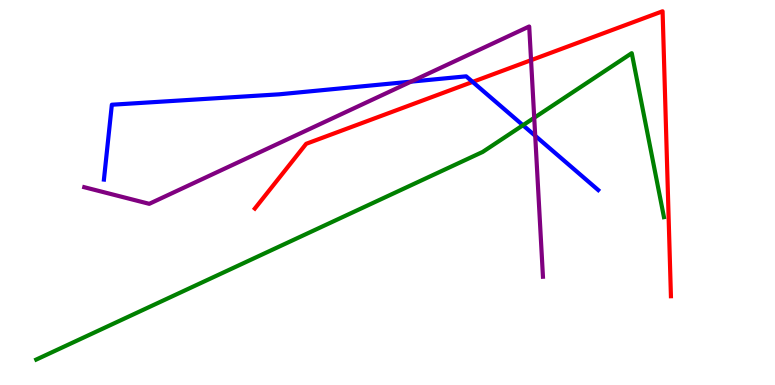[{'lines': ['blue', 'red'], 'intersections': [{'x': 6.1, 'y': 7.87}]}, {'lines': ['green', 'red'], 'intersections': []}, {'lines': ['purple', 'red'], 'intersections': [{'x': 6.85, 'y': 8.44}]}, {'lines': ['blue', 'green'], 'intersections': [{'x': 6.75, 'y': 6.75}]}, {'lines': ['blue', 'purple'], 'intersections': [{'x': 5.3, 'y': 7.88}, {'x': 6.91, 'y': 6.47}]}, {'lines': ['green', 'purple'], 'intersections': [{'x': 6.89, 'y': 6.94}]}]